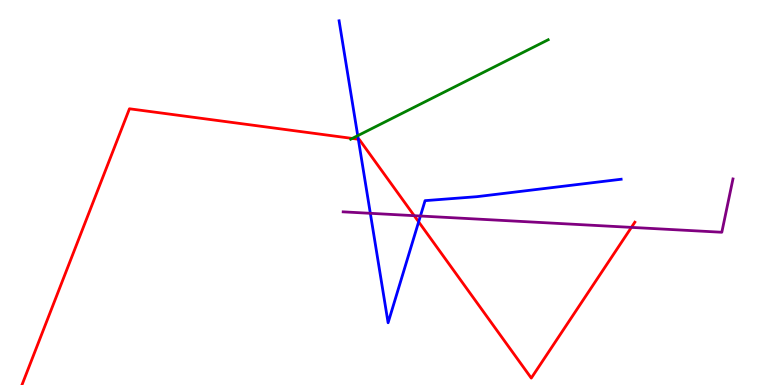[{'lines': ['blue', 'red'], 'intersections': [{'x': 4.62, 'y': 6.38}, {'x': 5.4, 'y': 4.24}]}, {'lines': ['green', 'red'], 'intersections': [{'x': 4.55, 'y': 6.4}]}, {'lines': ['purple', 'red'], 'intersections': [{'x': 5.34, 'y': 4.4}, {'x': 8.15, 'y': 4.09}]}, {'lines': ['blue', 'green'], 'intersections': [{'x': 4.62, 'y': 6.48}]}, {'lines': ['blue', 'purple'], 'intersections': [{'x': 4.78, 'y': 4.46}, {'x': 5.42, 'y': 4.39}]}, {'lines': ['green', 'purple'], 'intersections': []}]